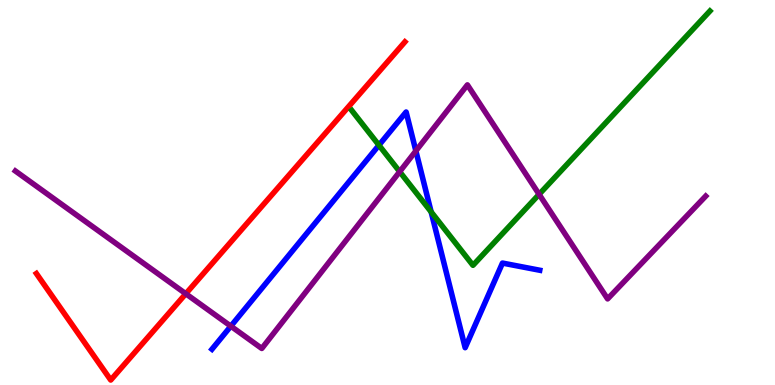[{'lines': ['blue', 'red'], 'intersections': []}, {'lines': ['green', 'red'], 'intersections': []}, {'lines': ['purple', 'red'], 'intersections': [{'x': 2.4, 'y': 2.37}]}, {'lines': ['blue', 'green'], 'intersections': [{'x': 4.89, 'y': 6.23}, {'x': 5.56, 'y': 4.5}]}, {'lines': ['blue', 'purple'], 'intersections': [{'x': 2.98, 'y': 1.53}, {'x': 5.37, 'y': 6.08}]}, {'lines': ['green', 'purple'], 'intersections': [{'x': 5.16, 'y': 5.54}, {'x': 6.96, 'y': 4.95}]}]